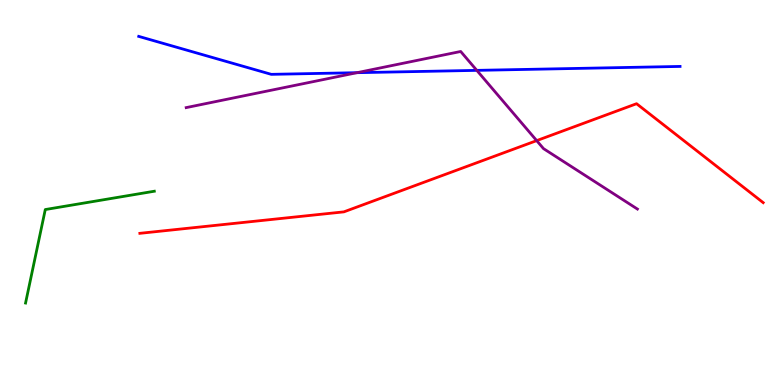[{'lines': ['blue', 'red'], 'intersections': []}, {'lines': ['green', 'red'], 'intersections': []}, {'lines': ['purple', 'red'], 'intersections': [{'x': 6.92, 'y': 6.35}]}, {'lines': ['blue', 'green'], 'intersections': []}, {'lines': ['blue', 'purple'], 'intersections': [{'x': 4.61, 'y': 8.11}, {'x': 6.15, 'y': 8.17}]}, {'lines': ['green', 'purple'], 'intersections': []}]